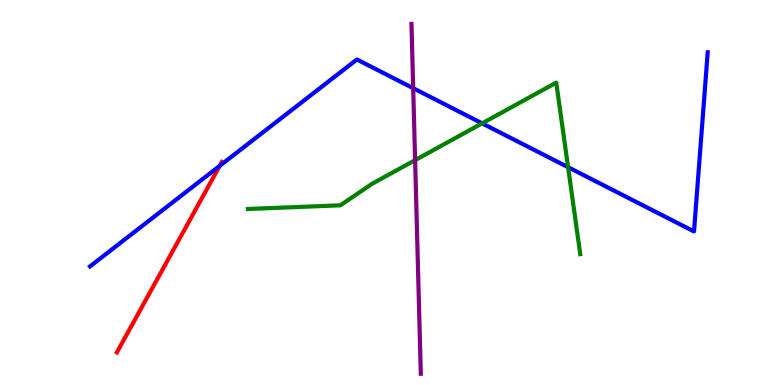[{'lines': ['blue', 'red'], 'intersections': [{'x': 2.83, 'y': 5.69}]}, {'lines': ['green', 'red'], 'intersections': []}, {'lines': ['purple', 'red'], 'intersections': []}, {'lines': ['blue', 'green'], 'intersections': [{'x': 6.22, 'y': 6.8}, {'x': 7.33, 'y': 5.66}]}, {'lines': ['blue', 'purple'], 'intersections': [{'x': 5.33, 'y': 7.71}]}, {'lines': ['green', 'purple'], 'intersections': [{'x': 5.36, 'y': 5.84}]}]